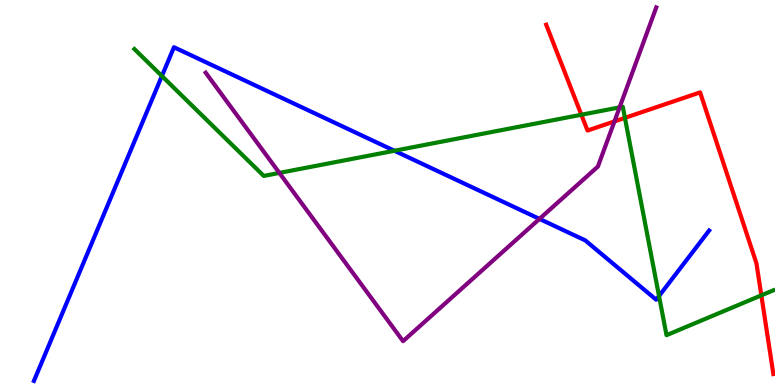[{'lines': ['blue', 'red'], 'intersections': []}, {'lines': ['green', 'red'], 'intersections': [{'x': 7.5, 'y': 7.02}, {'x': 8.06, 'y': 6.94}, {'x': 9.82, 'y': 2.33}]}, {'lines': ['purple', 'red'], 'intersections': [{'x': 7.93, 'y': 6.85}]}, {'lines': ['blue', 'green'], 'intersections': [{'x': 2.09, 'y': 8.03}, {'x': 5.09, 'y': 6.08}, {'x': 8.5, 'y': 2.31}]}, {'lines': ['blue', 'purple'], 'intersections': [{'x': 6.96, 'y': 4.31}]}, {'lines': ['green', 'purple'], 'intersections': [{'x': 3.6, 'y': 5.51}, {'x': 7.99, 'y': 7.21}]}]